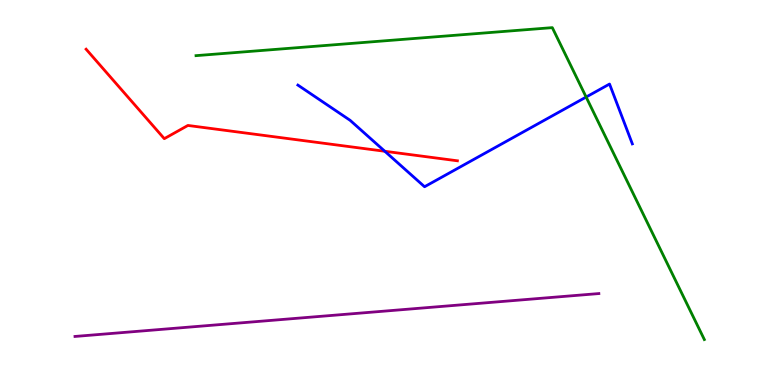[{'lines': ['blue', 'red'], 'intersections': [{'x': 4.97, 'y': 6.07}]}, {'lines': ['green', 'red'], 'intersections': []}, {'lines': ['purple', 'red'], 'intersections': []}, {'lines': ['blue', 'green'], 'intersections': [{'x': 7.56, 'y': 7.48}]}, {'lines': ['blue', 'purple'], 'intersections': []}, {'lines': ['green', 'purple'], 'intersections': []}]